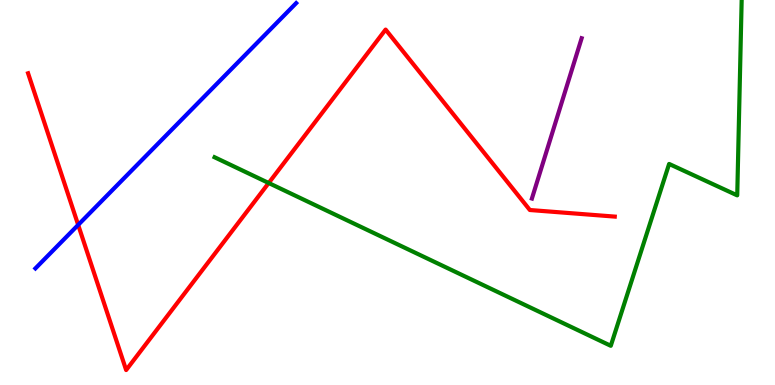[{'lines': ['blue', 'red'], 'intersections': [{'x': 1.01, 'y': 4.16}]}, {'lines': ['green', 'red'], 'intersections': [{'x': 3.47, 'y': 5.25}]}, {'lines': ['purple', 'red'], 'intersections': []}, {'lines': ['blue', 'green'], 'intersections': []}, {'lines': ['blue', 'purple'], 'intersections': []}, {'lines': ['green', 'purple'], 'intersections': []}]